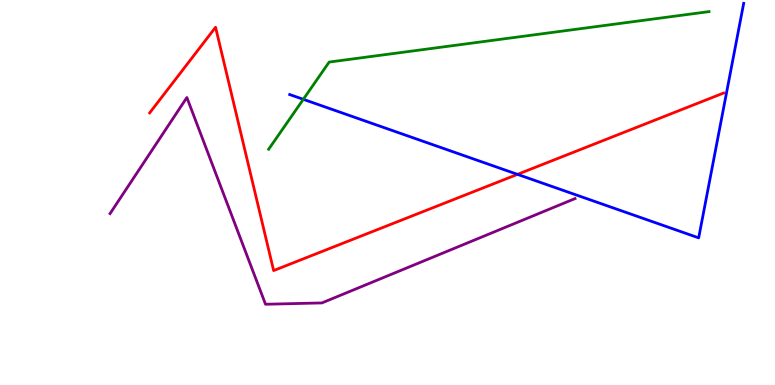[{'lines': ['blue', 'red'], 'intersections': [{'x': 6.68, 'y': 5.47}]}, {'lines': ['green', 'red'], 'intersections': []}, {'lines': ['purple', 'red'], 'intersections': []}, {'lines': ['blue', 'green'], 'intersections': [{'x': 3.91, 'y': 7.42}]}, {'lines': ['blue', 'purple'], 'intersections': []}, {'lines': ['green', 'purple'], 'intersections': []}]